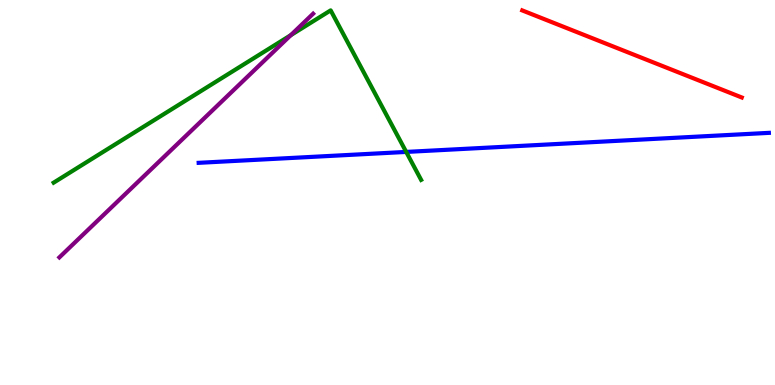[{'lines': ['blue', 'red'], 'intersections': []}, {'lines': ['green', 'red'], 'intersections': []}, {'lines': ['purple', 'red'], 'intersections': []}, {'lines': ['blue', 'green'], 'intersections': [{'x': 5.24, 'y': 6.05}]}, {'lines': ['blue', 'purple'], 'intersections': []}, {'lines': ['green', 'purple'], 'intersections': [{'x': 3.75, 'y': 9.09}]}]